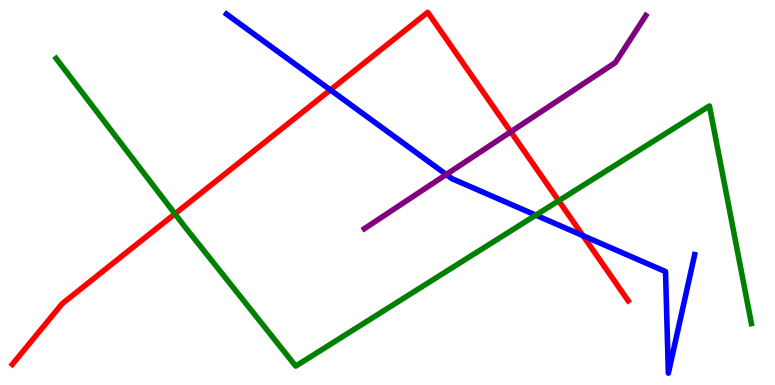[{'lines': ['blue', 'red'], 'intersections': [{'x': 4.26, 'y': 7.66}, {'x': 7.52, 'y': 3.88}]}, {'lines': ['green', 'red'], 'intersections': [{'x': 2.26, 'y': 4.45}, {'x': 7.21, 'y': 4.79}]}, {'lines': ['purple', 'red'], 'intersections': [{'x': 6.59, 'y': 6.58}]}, {'lines': ['blue', 'green'], 'intersections': [{'x': 6.91, 'y': 4.41}]}, {'lines': ['blue', 'purple'], 'intersections': [{'x': 5.76, 'y': 5.47}]}, {'lines': ['green', 'purple'], 'intersections': []}]